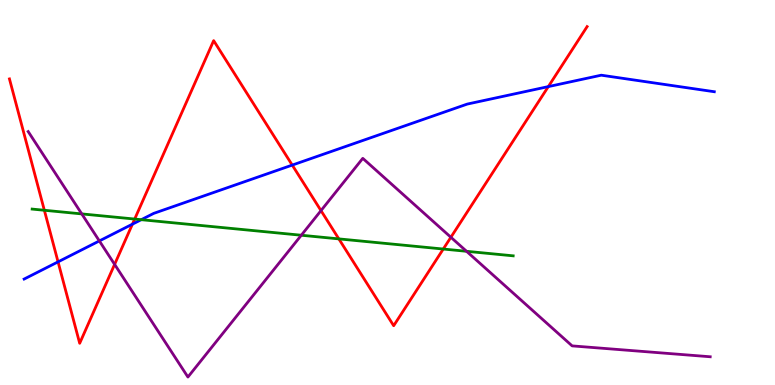[{'lines': ['blue', 'red'], 'intersections': [{'x': 0.749, 'y': 3.2}, {'x': 1.71, 'y': 4.18}, {'x': 3.77, 'y': 5.71}, {'x': 7.08, 'y': 7.75}]}, {'lines': ['green', 'red'], 'intersections': [{'x': 0.572, 'y': 4.54}, {'x': 1.74, 'y': 4.31}, {'x': 4.37, 'y': 3.8}, {'x': 5.72, 'y': 3.53}]}, {'lines': ['purple', 'red'], 'intersections': [{'x': 1.48, 'y': 3.13}, {'x': 4.14, 'y': 4.53}, {'x': 5.82, 'y': 3.84}]}, {'lines': ['blue', 'green'], 'intersections': [{'x': 1.82, 'y': 4.29}]}, {'lines': ['blue', 'purple'], 'intersections': [{'x': 1.28, 'y': 3.74}]}, {'lines': ['green', 'purple'], 'intersections': [{'x': 1.06, 'y': 4.44}, {'x': 3.89, 'y': 3.89}, {'x': 6.02, 'y': 3.47}]}]